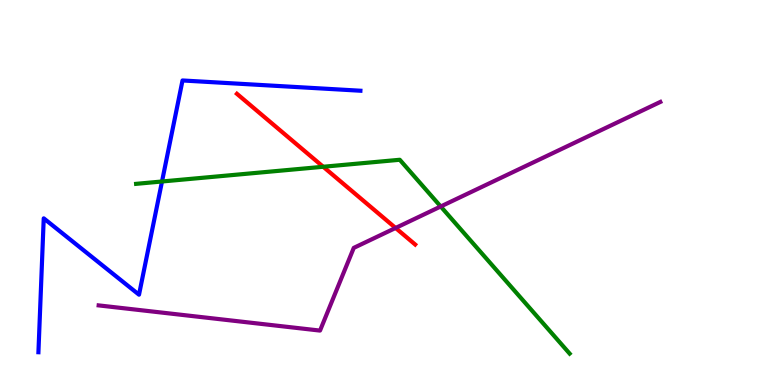[{'lines': ['blue', 'red'], 'intersections': []}, {'lines': ['green', 'red'], 'intersections': [{'x': 4.17, 'y': 5.67}]}, {'lines': ['purple', 'red'], 'intersections': [{'x': 5.1, 'y': 4.08}]}, {'lines': ['blue', 'green'], 'intersections': [{'x': 2.09, 'y': 5.29}]}, {'lines': ['blue', 'purple'], 'intersections': []}, {'lines': ['green', 'purple'], 'intersections': [{'x': 5.69, 'y': 4.64}]}]